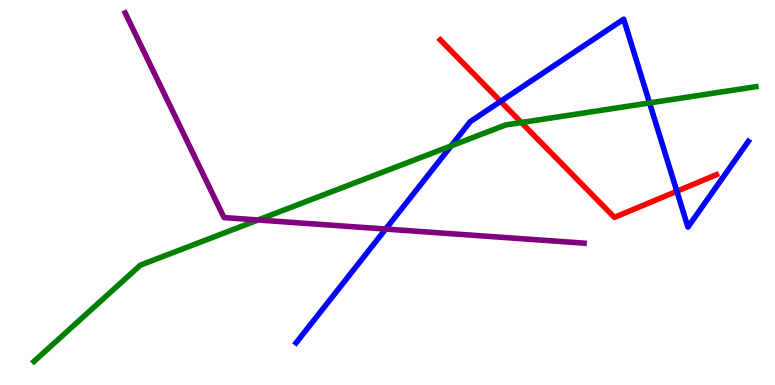[{'lines': ['blue', 'red'], 'intersections': [{'x': 6.46, 'y': 7.37}, {'x': 8.73, 'y': 5.03}]}, {'lines': ['green', 'red'], 'intersections': [{'x': 6.73, 'y': 6.82}]}, {'lines': ['purple', 'red'], 'intersections': []}, {'lines': ['blue', 'green'], 'intersections': [{'x': 5.82, 'y': 6.21}, {'x': 8.38, 'y': 7.33}]}, {'lines': ['blue', 'purple'], 'intersections': [{'x': 4.98, 'y': 4.05}]}, {'lines': ['green', 'purple'], 'intersections': [{'x': 3.33, 'y': 4.29}]}]